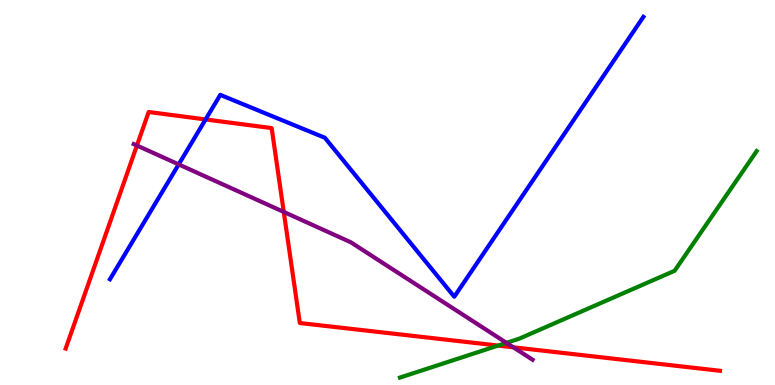[{'lines': ['blue', 'red'], 'intersections': [{'x': 2.65, 'y': 6.9}]}, {'lines': ['green', 'red'], 'intersections': [{'x': 6.43, 'y': 1.02}]}, {'lines': ['purple', 'red'], 'intersections': [{'x': 1.77, 'y': 6.22}, {'x': 3.66, 'y': 4.5}, {'x': 6.62, 'y': 0.979}]}, {'lines': ['blue', 'green'], 'intersections': []}, {'lines': ['blue', 'purple'], 'intersections': [{'x': 2.31, 'y': 5.73}]}, {'lines': ['green', 'purple'], 'intersections': [{'x': 6.53, 'y': 1.09}]}]